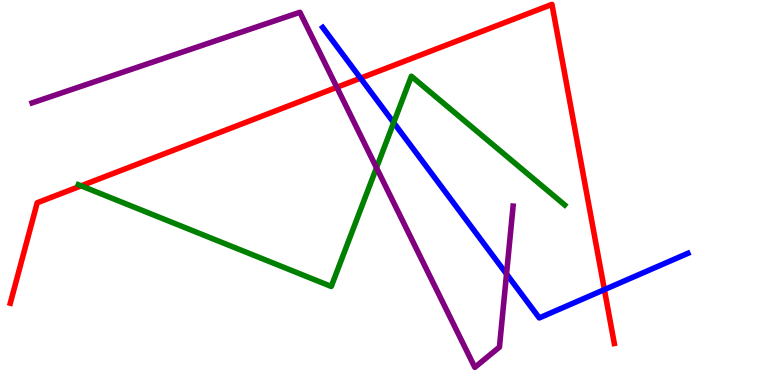[{'lines': ['blue', 'red'], 'intersections': [{'x': 4.65, 'y': 7.97}, {'x': 7.8, 'y': 2.48}]}, {'lines': ['green', 'red'], 'intersections': [{'x': 1.05, 'y': 5.17}]}, {'lines': ['purple', 'red'], 'intersections': [{'x': 4.35, 'y': 7.73}]}, {'lines': ['blue', 'green'], 'intersections': [{'x': 5.08, 'y': 6.81}]}, {'lines': ['blue', 'purple'], 'intersections': [{'x': 6.54, 'y': 2.88}]}, {'lines': ['green', 'purple'], 'intersections': [{'x': 4.86, 'y': 5.64}]}]